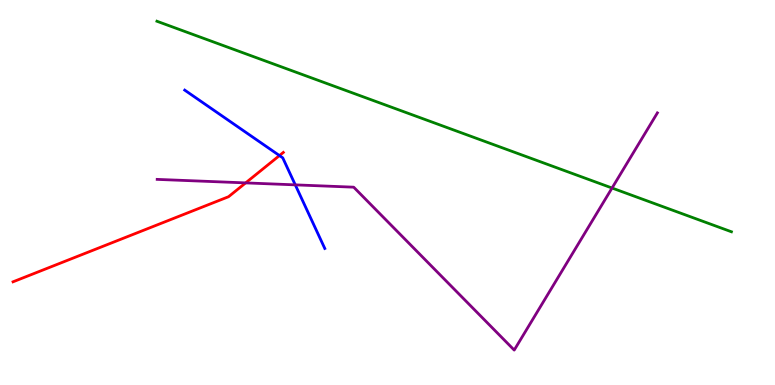[{'lines': ['blue', 'red'], 'intersections': [{'x': 3.61, 'y': 5.96}]}, {'lines': ['green', 'red'], 'intersections': []}, {'lines': ['purple', 'red'], 'intersections': [{'x': 3.17, 'y': 5.25}]}, {'lines': ['blue', 'green'], 'intersections': []}, {'lines': ['blue', 'purple'], 'intersections': [{'x': 3.81, 'y': 5.2}]}, {'lines': ['green', 'purple'], 'intersections': [{'x': 7.9, 'y': 5.12}]}]